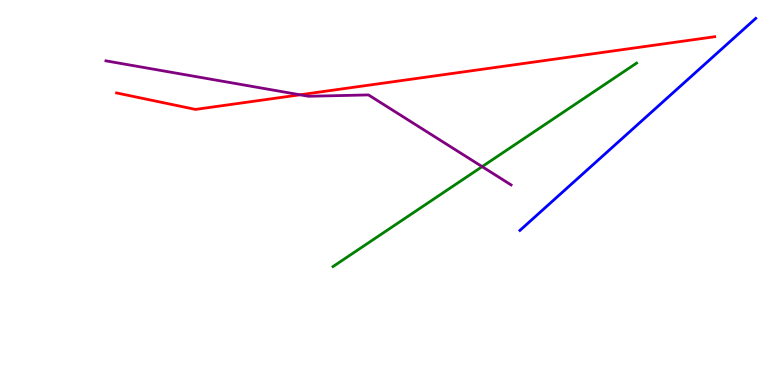[{'lines': ['blue', 'red'], 'intersections': []}, {'lines': ['green', 'red'], 'intersections': []}, {'lines': ['purple', 'red'], 'intersections': [{'x': 3.87, 'y': 7.54}]}, {'lines': ['blue', 'green'], 'intersections': []}, {'lines': ['blue', 'purple'], 'intersections': []}, {'lines': ['green', 'purple'], 'intersections': [{'x': 6.22, 'y': 5.67}]}]